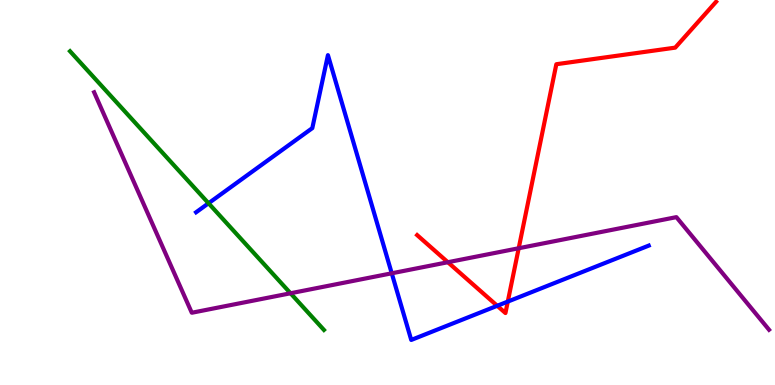[{'lines': ['blue', 'red'], 'intersections': [{'x': 6.42, 'y': 2.06}, {'x': 6.55, 'y': 2.17}]}, {'lines': ['green', 'red'], 'intersections': []}, {'lines': ['purple', 'red'], 'intersections': [{'x': 5.78, 'y': 3.19}, {'x': 6.69, 'y': 3.55}]}, {'lines': ['blue', 'green'], 'intersections': [{'x': 2.69, 'y': 4.72}]}, {'lines': ['blue', 'purple'], 'intersections': [{'x': 5.05, 'y': 2.9}]}, {'lines': ['green', 'purple'], 'intersections': [{'x': 3.75, 'y': 2.38}]}]